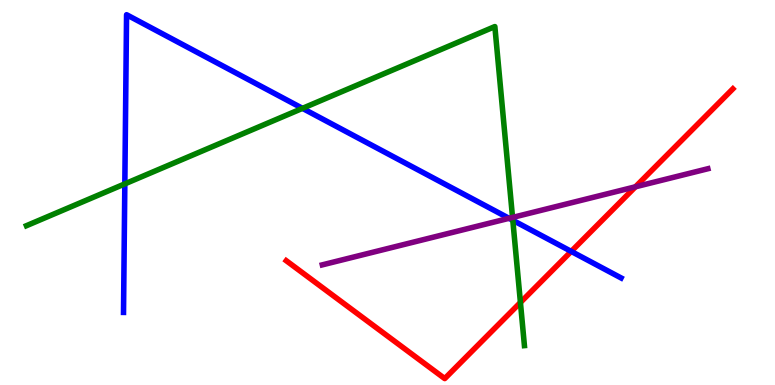[{'lines': ['blue', 'red'], 'intersections': [{'x': 7.37, 'y': 3.47}]}, {'lines': ['green', 'red'], 'intersections': [{'x': 6.72, 'y': 2.14}]}, {'lines': ['purple', 'red'], 'intersections': [{'x': 8.2, 'y': 5.15}]}, {'lines': ['blue', 'green'], 'intersections': [{'x': 1.61, 'y': 5.22}, {'x': 3.9, 'y': 7.19}, {'x': 6.62, 'y': 4.28}]}, {'lines': ['blue', 'purple'], 'intersections': [{'x': 6.57, 'y': 4.33}]}, {'lines': ['green', 'purple'], 'intersections': [{'x': 6.61, 'y': 4.35}]}]